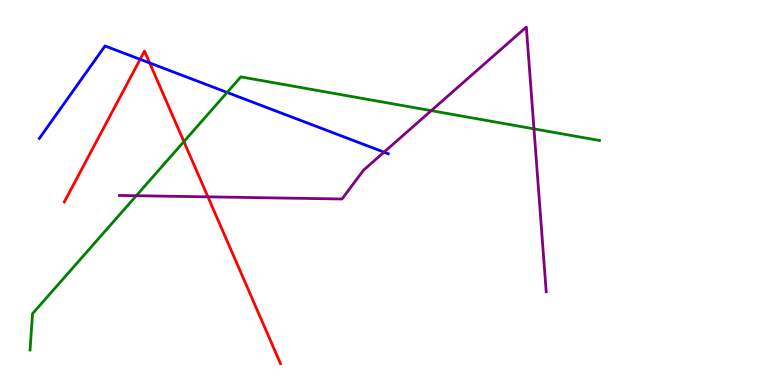[{'lines': ['blue', 'red'], 'intersections': [{'x': 1.81, 'y': 8.46}, {'x': 1.93, 'y': 8.36}]}, {'lines': ['green', 'red'], 'intersections': [{'x': 2.37, 'y': 6.32}]}, {'lines': ['purple', 'red'], 'intersections': [{'x': 2.68, 'y': 4.89}]}, {'lines': ['blue', 'green'], 'intersections': [{'x': 2.93, 'y': 7.6}]}, {'lines': ['blue', 'purple'], 'intersections': [{'x': 4.96, 'y': 6.05}]}, {'lines': ['green', 'purple'], 'intersections': [{'x': 1.76, 'y': 4.92}, {'x': 5.56, 'y': 7.13}, {'x': 6.89, 'y': 6.65}]}]